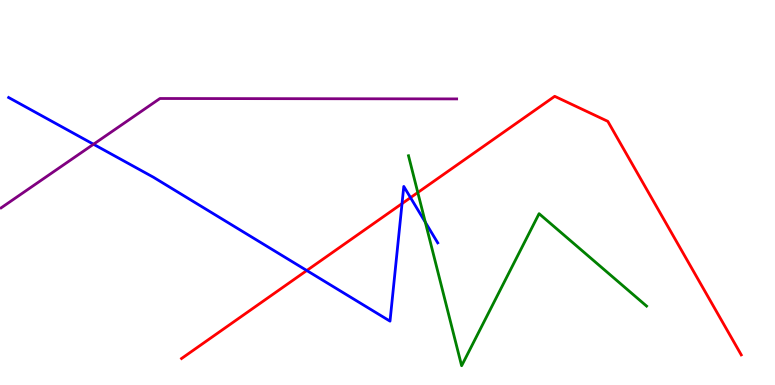[{'lines': ['blue', 'red'], 'intersections': [{'x': 3.96, 'y': 2.97}, {'x': 5.19, 'y': 4.71}, {'x': 5.3, 'y': 4.87}]}, {'lines': ['green', 'red'], 'intersections': [{'x': 5.39, 'y': 5.0}]}, {'lines': ['purple', 'red'], 'intersections': []}, {'lines': ['blue', 'green'], 'intersections': [{'x': 5.49, 'y': 4.23}]}, {'lines': ['blue', 'purple'], 'intersections': [{'x': 1.21, 'y': 6.25}]}, {'lines': ['green', 'purple'], 'intersections': []}]